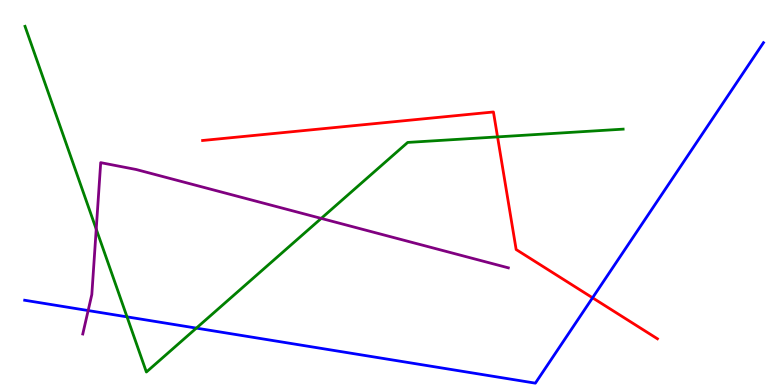[{'lines': ['blue', 'red'], 'intersections': [{'x': 7.65, 'y': 2.27}]}, {'lines': ['green', 'red'], 'intersections': [{'x': 6.42, 'y': 6.44}]}, {'lines': ['purple', 'red'], 'intersections': []}, {'lines': ['blue', 'green'], 'intersections': [{'x': 1.64, 'y': 1.77}, {'x': 2.53, 'y': 1.48}]}, {'lines': ['blue', 'purple'], 'intersections': [{'x': 1.14, 'y': 1.93}]}, {'lines': ['green', 'purple'], 'intersections': [{'x': 1.24, 'y': 4.05}, {'x': 4.14, 'y': 4.33}]}]